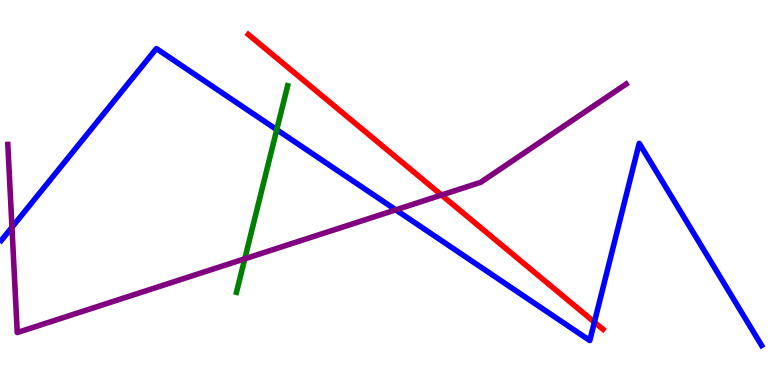[{'lines': ['blue', 'red'], 'intersections': [{'x': 7.67, 'y': 1.63}]}, {'lines': ['green', 'red'], 'intersections': []}, {'lines': ['purple', 'red'], 'intersections': [{'x': 5.7, 'y': 4.93}]}, {'lines': ['blue', 'green'], 'intersections': [{'x': 3.57, 'y': 6.63}]}, {'lines': ['blue', 'purple'], 'intersections': [{'x': 0.154, 'y': 4.1}, {'x': 5.11, 'y': 4.55}]}, {'lines': ['green', 'purple'], 'intersections': [{'x': 3.16, 'y': 3.28}]}]